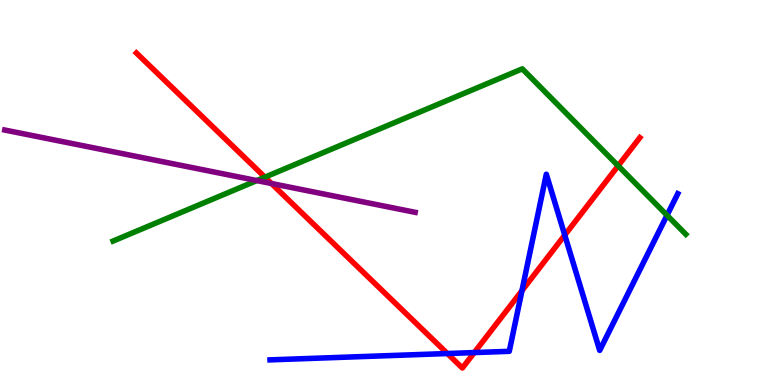[{'lines': ['blue', 'red'], 'intersections': [{'x': 5.77, 'y': 0.817}, {'x': 6.12, 'y': 0.842}, {'x': 6.73, 'y': 2.45}, {'x': 7.29, 'y': 3.89}]}, {'lines': ['green', 'red'], 'intersections': [{'x': 3.42, 'y': 5.4}, {'x': 7.98, 'y': 5.69}]}, {'lines': ['purple', 'red'], 'intersections': [{'x': 3.5, 'y': 5.23}]}, {'lines': ['blue', 'green'], 'intersections': [{'x': 8.61, 'y': 4.41}]}, {'lines': ['blue', 'purple'], 'intersections': []}, {'lines': ['green', 'purple'], 'intersections': [{'x': 3.31, 'y': 5.31}]}]